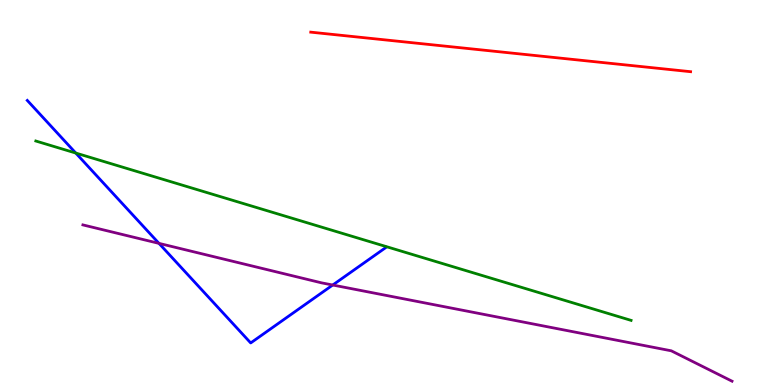[{'lines': ['blue', 'red'], 'intersections': []}, {'lines': ['green', 'red'], 'intersections': []}, {'lines': ['purple', 'red'], 'intersections': []}, {'lines': ['blue', 'green'], 'intersections': [{'x': 0.978, 'y': 6.02}]}, {'lines': ['blue', 'purple'], 'intersections': [{'x': 2.05, 'y': 3.68}, {'x': 4.29, 'y': 2.6}]}, {'lines': ['green', 'purple'], 'intersections': []}]